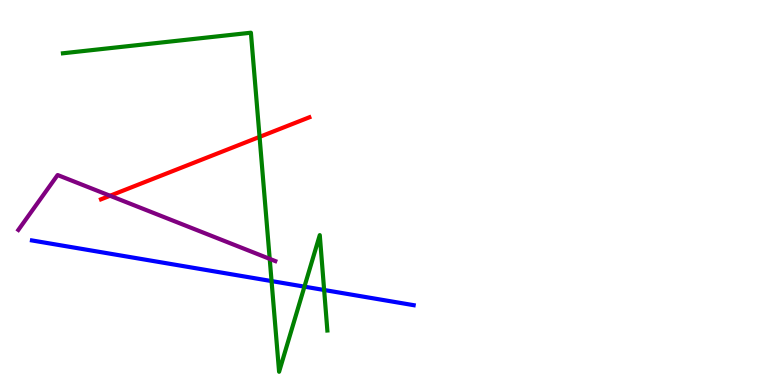[{'lines': ['blue', 'red'], 'intersections': []}, {'lines': ['green', 'red'], 'intersections': [{'x': 3.35, 'y': 6.44}]}, {'lines': ['purple', 'red'], 'intersections': [{'x': 1.42, 'y': 4.92}]}, {'lines': ['blue', 'green'], 'intersections': [{'x': 3.5, 'y': 2.7}, {'x': 3.93, 'y': 2.55}, {'x': 4.18, 'y': 2.47}]}, {'lines': ['blue', 'purple'], 'intersections': []}, {'lines': ['green', 'purple'], 'intersections': [{'x': 3.48, 'y': 3.28}]}]